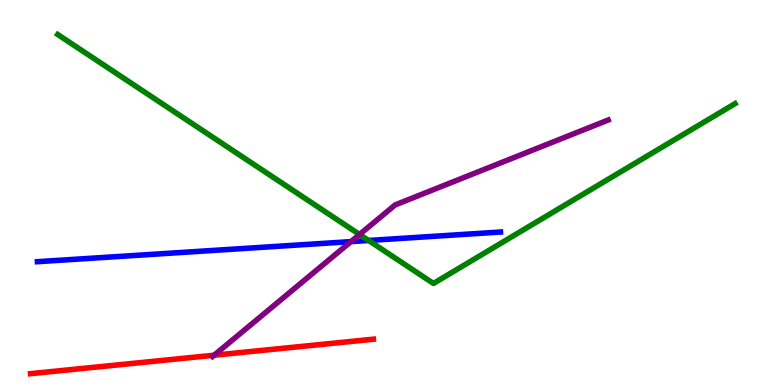[{'lines': ['blue', 'red'], 'intersections': []}, {'lines': ['green', 'red'], 'intersections': []}, {'lines': ['purple', 'red'], 'intersections': [{'x': 2.76, 'y': 0.774}]}, {'lines': ['blue', 'green'], 'intersections': [{'x': 4.76, 'y': 3.75}]}, {'lines': ['blue', 'purple'], 'intersections': [{'x': 4.53, 'y': 3.72}]}, {'lines': ['green', 'purple'], 'intersections': [{'x': 4.64, 'y': 3.91}]}]